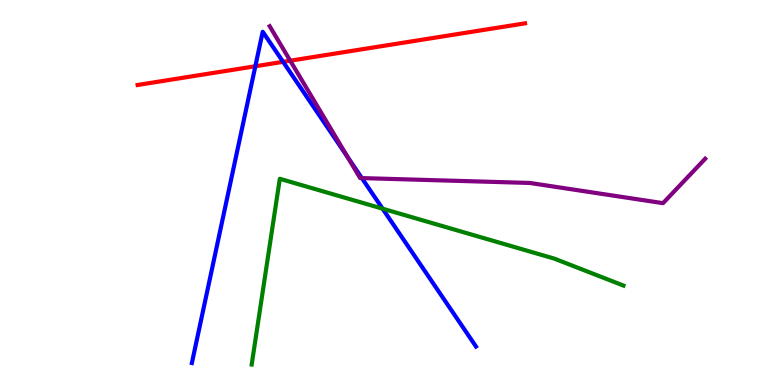[{'lines': ['blue', 'red'], 'intersections': [{'x': 3.29, 'y': 8.28}, {'x': 3.65, 'y': 8.39}]}, {'lines': ['green', 'red'], 'intersections': []}, {'lines': ['purple', 'red'], 'intersections': [{'x': 3.74, 'y': 8.42}]}, {'lines': ['blue', 'green'], 'intersections': [{'x': 4.94, 'y': 4.58}]}, {'lines': ['blue', 'purple'], 'intersections': [{'x': 4.49, 'y': 5.92}, {'x': 4.67, 'y': 5.37}]}, {'lines': ['green', 'purple'], 'intersections': []}]